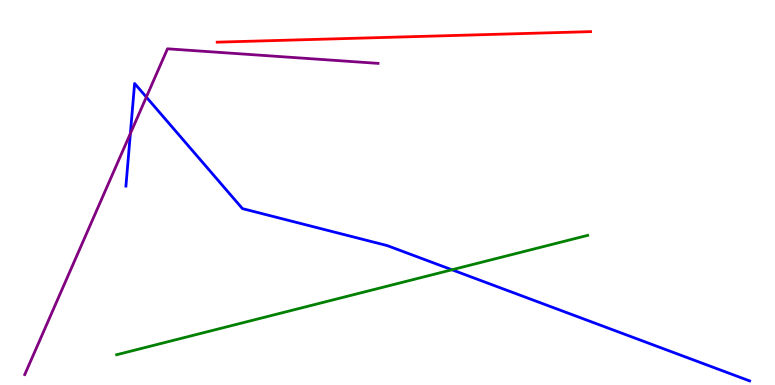[{'lines': ['blue', 'red'], 'intersections': []}, {'lines': ['green', 'red'], 'intersections': []}, {'lines': ['purple', 'red'], 'intersections': []}, {'lines': ['blue', 'green'], 'intersections': [{'x': 5.83, 'y': 2.99}]}, {'lines': ['blue', 'purple'], 'intersections': [{'x': 1.68, 'y': 6.53}, {'x': 1.89, 'y': 7.48}]}, {'lines': ['green', 'purple'], 'intersections': []}]